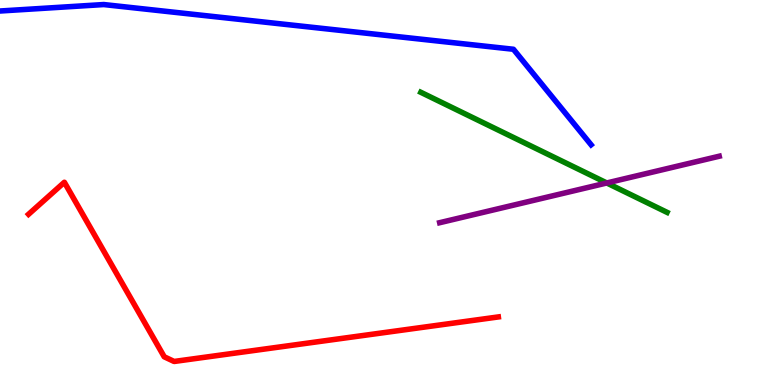[{'lines': ['blue', 'red'], 'intersections': []}, {'lines': ['green', 'red'], 'intersections': []}, {'lines': ['purple', 'red'], 'intersections': []}, {'lines': ['blue', 'green'], 'intersections': []}, {'lines': ['blue', 'purple'], 'intersections': []}, {'lines': ['green', 'purple'], 'intersections': [{'x': 7.83, 'y': 5.25}]}]